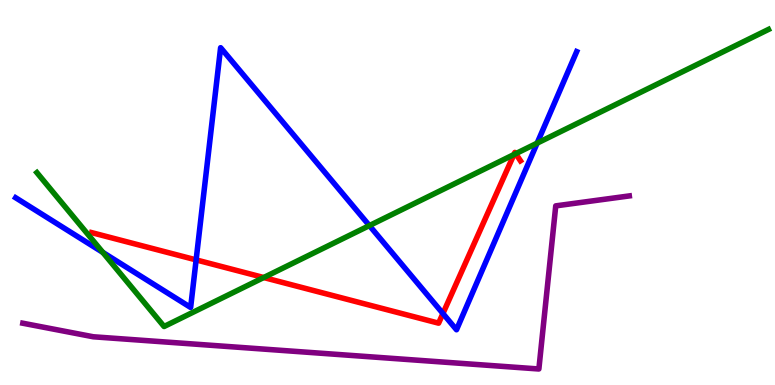[{'lines': ['blue', 'red'], 'intersections': [{'x': 2.53, 'y': 3.25}, {'x': 5.72, 'y': 1.86}]}, {'lines': ['green', 'red'], 'intersections': [{'x': 3.4, 'y': 2.79}, {'x': 6.63, 'y': 5.99}, {'x': 6.65, 'y': 6.01}]}, {'lines': ['purple', 'red'], 'intersections': []}, {'lines': ['blue', 'green'], 'intersections': [{'x': 1.33, 'y': 3.44}, {'x': 4.77, 'y': 4.14}, {'x': 6.93, 'y': 6.28}]}, {'lines': ['blue', 'purple'], 'intersections': []}, {'lines': ['green', 'purple'], 'intersections': []}]